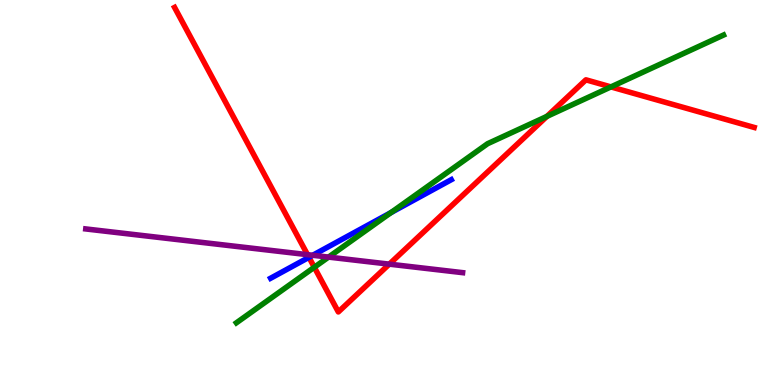[{'lines': ['blue', 'red'], 'intersections': [{'x': 3.99, 'y': 3.32}]}, {'lines': ['green', 'red'], 'intersections': [{'x': 4.06, 'y': 3.06}, {'x': 7.06, 'y': 6.98}, {'x': 7.88, 'y': 7.74}]}, {'lines': ['purple', 'red'], 'intersections': [{'x': 3.97, 'y': 3.39}, {'x': 5.02, 'y': 3.14}]}, {'lines': ['blue', 'green'], 'intersections': [{'x': 5.04, 'y': 4.48}]}, {'lines': ['blue', 'purple'], 'intersections': [{'x': 4.04, 'y': 3.37}]}, {'lines': ['green', 'purple'], 'intersections': [{'x': 4.24, 'y': 3.32}]}]